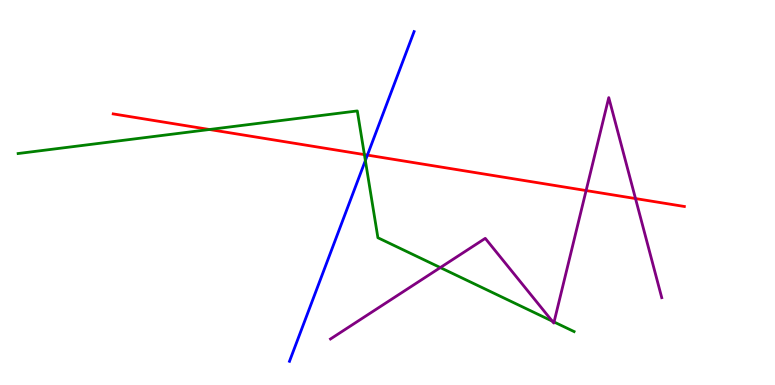[{'lines': ['blue', 'red'], 'intersections': [{'x': 4.74, 'y': 5.97}]}, {'lines': ['green', 'red'], 'intersections': [{'x': 2.7, 'y': 6.64}, {'x': 4.7, 'y': 5.98}]}, {'lines': ['purple', 'red'], 'intersections': [{'x': 7.56, 'y': 5.05}, {'x': 8.2, 'y': 4.84}]}, {'lines': ['blue', 'green'], 'intersections': [{'x': 4.71, 'y': 5.83}]}, {'lines': ['blue', 'purple'], 'intersections': []}, {'lines': ['green', 'purple'], 'intersections': [{'x': 5.68, 'y': 3.05}, {'x': 7.13, 'y': 1.66}, {'x': 7.15, 'y': 1.64}]}]